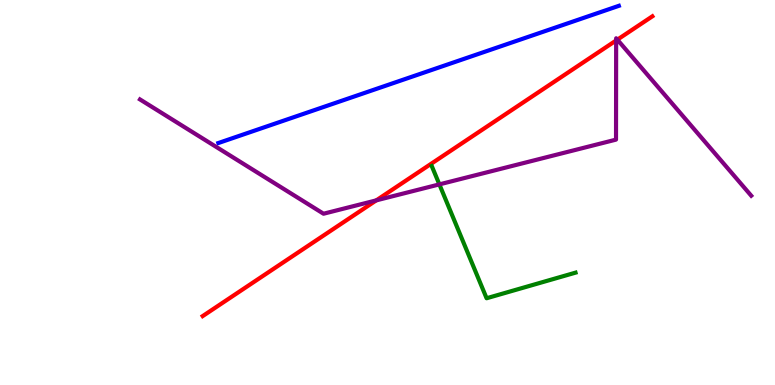[{'lines': ['blue', 'red'], 'intersections': []}, {'lines': ['green', 'red'], 'intersections': []}, {'lines': ['purple', 'red'], 'intersections': [{'x': 4.86, 'y': 4.8}, {'x': 7.95, 'y': 8.95}, {'x': 7.97, 'y': 8.97}]}, {'lines': ['blue', 'green'], 'intersections': []}, {'lines': ['blue', 'purple'], 'intersections': []}, {'lines': ['green', 'purple'], 'intersections': [{'x': 5.67, 'y': 5.21}]}]